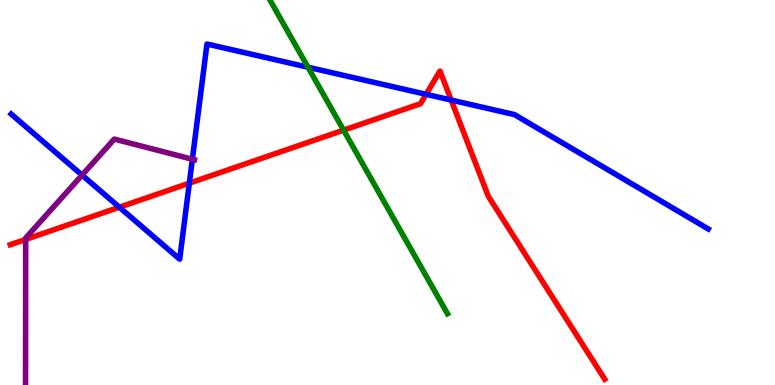[{'lines': ['blue', 'red'], 'intersections': [{'x': 1.54, 'y': 4.62}, {'x': 2.44, 'y': 5.24}, {'x': 5.5, 'y': 7.55}, {'x': 5.82, 'y': 7.4}]}, {'lines': ['green', 'red'], 'intersections': [{'x': 4.43, 'y': 6.62}]}, {'lines': ['purple', 'red'], 'intersections': [{'x': 0.332, 'y': 3.78}]}, {'lines': ['blue', 'green'], 'intersections': [{'x': 3.97, 'y': 8.25}]}, {'lines': ['blue', 'purple'], 'intersections': [{'x': 1.06, 'y': 5.45}, {'x': 2.48, 'y': 5.86}]}, {'lines': ['green', 'purple'], 'intersections': []}]